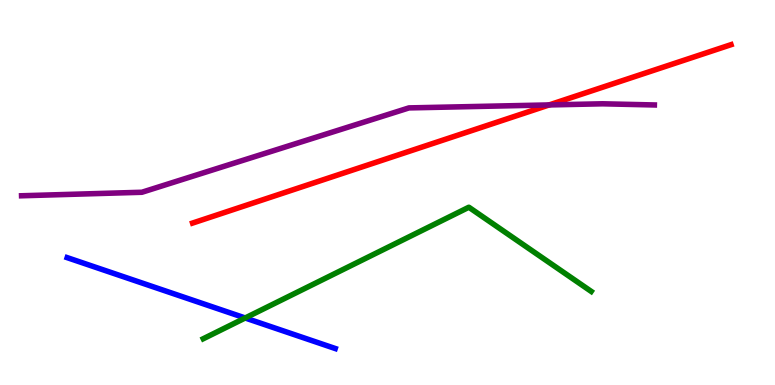[{'lines': ['blue', 'red'], 'intersections': []}, {'lines': ['green', 'red'], 'intersections': []}, {'lines': ['purple', 'red'], 'intersections': [{'x': 7.09, 'y': 7.27}]}, {'lines': ['blue', 'green'], 'intersections': [{'x': 3.16, 'y': 1.74}]}, {'lines': ['blue', 'purple'], 'intersections': []}, {'lines': ['green', 'purple'], 'intersections': []}]